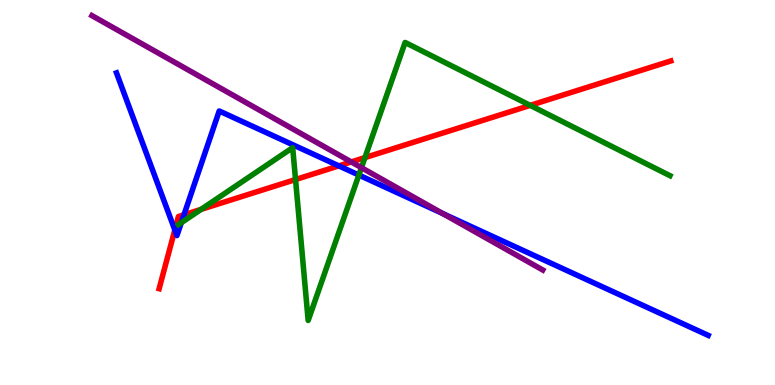[{'lines': ['blue', 'red'], 'intersections': [{'x': 2.26, 'y': 4.03}, {'x': 2.37, 'y': 4.42}, {'x': 4.37, 'y': 5.69}]}, {'lines': ['green', 'red'], 'intersections': [{'x': 2.59, 'y': 4.56}, {'x': 3.81, 'y': 5.34}, {'x': 4.71, 'y': 5.91}, {'x': 6.84, 'y': 7.26}]}, {'lines': ['purple', 'red'], 'intersections': [{'x': 4.53, 'y': 5.79}]}, {'lines': ['blue', 'green'], 'intersections': [{'x': 2.34, 'y': 4.22}, {'x': 4.63, 'y': 5.45}]}, {'lines': ['blue', 'purple'], 'intersections': [{'x': 5.71, 'y': 4.45}]}, {'lines': ['green', 'purple'], 'intersections': [{'x': 4.66, 'y': 5.64}]}]